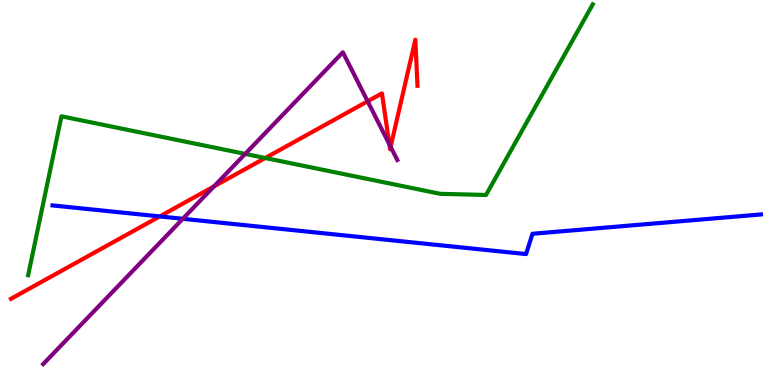[{'lines': ['blue', 'red'], 'intersections': [{'x': 2.06, 'y': 4.38}]}, {'lines': ['green', 'red'], 'intersections': [{'x': 3.42, 'y': 5.9}]}, {'lines': ['purple', 'red'], 'intersections': [{'x': 2.76, 'y': 5.16}, {'x': 4.74, 'y': 7.37}, {'x': 5.02, 'y': 6.25}, {'x': 5.04, 'y': 6.19}]}, {'lines': ['blue', 'green'], 'intersections': []}, {'lines': ['blue', 'purple'], 'intersections': [{'x': 2.36, 'y': 4.32}]}, {'lines': ['green', 'purple'], 'intersections': [{'x': 3.16, 'y': 6.0}]}]